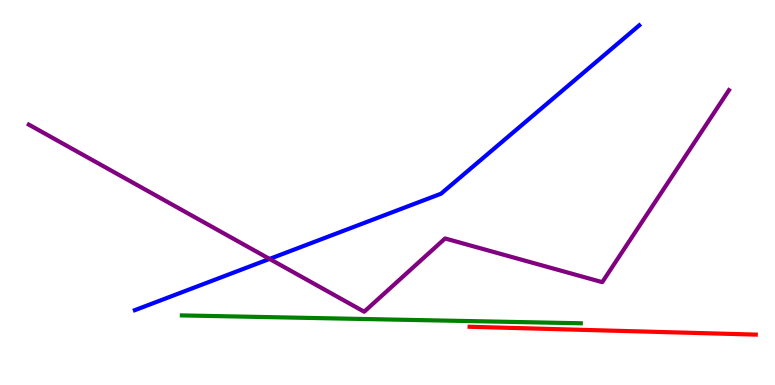[{'lines': ['blue', 'red'], 'intersections': []}, {'lines': ['green', 'red'], 'intersections': []}, {'lines': ['purple', 'red'], 'intersections': []}, {'lines': ['blue', 'green'], 'intersections': []}, {'lines': ['blue', 'purple'], 'intersections': [{'x': 3.48, 'y': 3.27}]}, {'lines': ['green', 'purple'], 'intersections': []}]